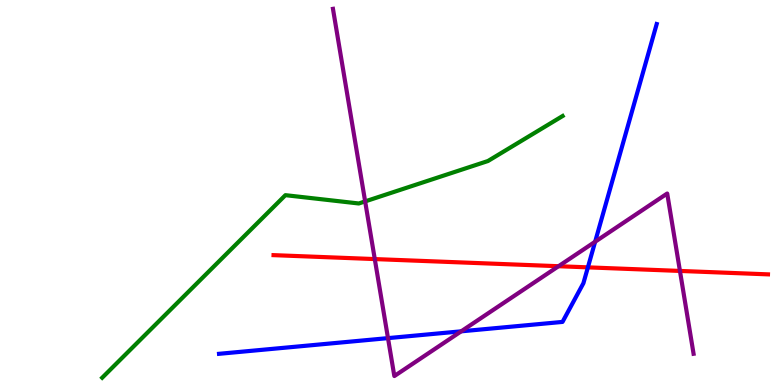[{'lines': ['blue', 'red'], 'intersections': [{'x': 7.59, 'y': 3.06}]}, {'lines': ['green', 'red'], 'intersections': []}, {'lines': ['purple', 'red'], 'intersections': [{'x': 4.84, 'y': 3.27}, {'x': 7.21, 'y': 3.09}, {'x': 8.77, 'y': 2.96}]}, {'lines': ['blue', 'green'], 'intersections': []}, {'lines': ['blue', 'purple'], 'intersections': [{'x': 5.01, 'y': 1.22}, {'x': 5.95, 'y': 1.39}, {'x': 7.68, 'y': 3.72}]}, {'lines': ['green', 'purple'], 'intersections': [{'x': 4.71, 'y': 4.77}]}]